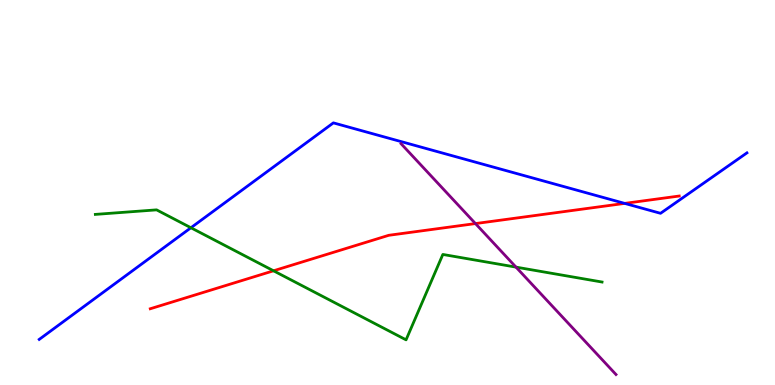[{'lines': ['blue', 'red'], 'intersections': [{'x': 8.06, 'y': 4.72}]}, {'lines': ['green', 'red'], 'intersections': [{'x': 3.53, 'y': 2.97}]}, {'lines': ['purple', 'red'], 'intersections': [{'x': 6.13, 'y': 4.19}]}, {'lines': ['blue', 'green'], 'intersections': [{'x': 2.46, 'y': 4.08}]}, {'lines': ['blue', 'purple'], 'intersections': []}, {'lines': ['green', 'purple'], 'intersections': [{'x': 6.66, 'y': 3.06}]}]